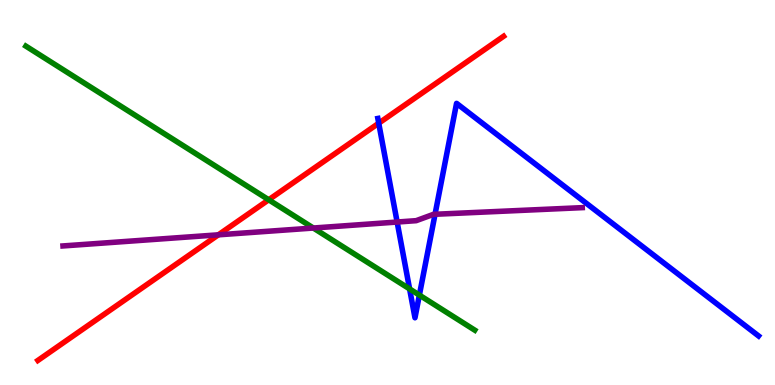[{'lines': ['blue', 'red'], 'intersections': [{'x': 4.89, 'y': 6.8}]}, {'lines': ['green', 'red'], 'intersections': [{'x': 3.47, 'y': 4.81}]}, {'lines': ['purple', 'red'], 'intersections': [{'x': 2.82, 'y': 3.9}]}, {'lines': ['blue', 'green'], 'intersections': [{'x': 5.29, 'y': 2.5}, {'x': 5.41, 'y': 2.33}]}, {'lines': ['blue', 'purple'], 'intersections': [{'x': 5.12, 'y': 4.23}, {'x': 5.61, 'y': 4.43}]}, {'lines': ['green', 'purple'], 'intersections': [{'x': 4.04, 'y': 4.08}]}]